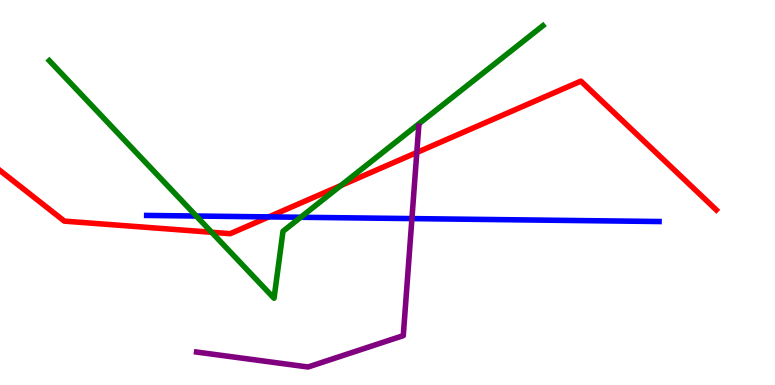[{'lines': ['blue', 'red'], 'intersections': [{'x': 3.47, 'y': 4.37}]}, {'lines': ['green', 'red'], 'intersections': [{'x': 2.73, 'y': 3.97}, {'x': 4.4, 'y': 5.18}]}, {'lines': ['purple', 'red'], 'intersections': [{'x': 5.38, 'y': 6.04}]}, {'lines': ['blue', 'green'], 'intersections': [{'x': 2.53, 'y': 4.39}, {'x': 3.88, 'y': 4.36}]}, {'lines': ['blue', 'purple'], 'intersections': [{'x': 5.32, 'y': 4.32}]}, {'lines': ['green', 'purple'], 'intersections': []}]